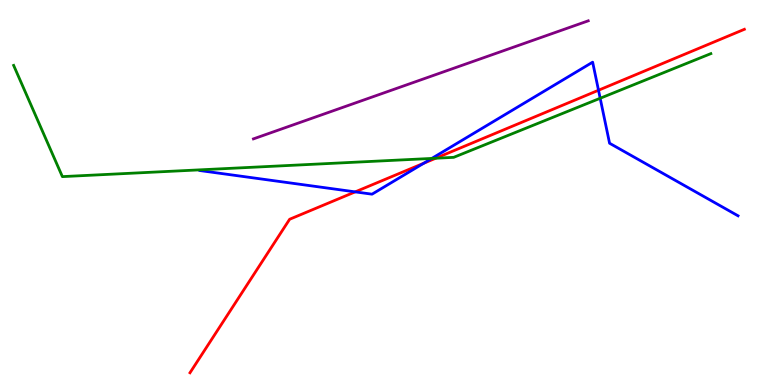[{'lines': ['blue', 'red'], 'intersections': [{'x': 4.58, 'y': 5.02}, {'x': 5.47, 'y': 5.76}, {'x': 7.72, 'y': 7.66}]}, {'lines': ['green', 'red'], 'intersections': [{'x': 5.62, 'y': 5.89}]}, {'lines': ['purple', 'red'], 'intersections': []}, {'lines': ['blue', 'green'], 'intersections': [{'x': 5.57, 'y': 5.88}, {'x': 7.74, 'y': 7.45}]}, {'lines': ['blue', 'purple'], 'intersections': []}, {'lines': ['green', 'purple'], 'intersections': []}]